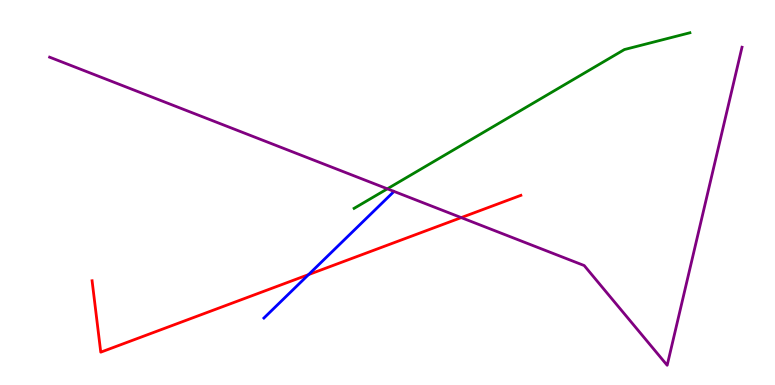[{'lines': ['blue', 'red'], 'intersections': [{'x': 3.98, 'y': 2.87}]}, {'lines': ['green', 'red'], 'intersections': []}, {'lines': ['purple', 'red'], 'intersections': [{'x': 5.95, 'y': 4.35}]}, {'lines': ['blue', 'green'], 'intersections': []}, {'lines': ['blue', 'purple'], 'intersections': []}, {'lines': ['green', 'purple'], 'intersections': [{'x': 5.0, 'y': 5.1}]}]